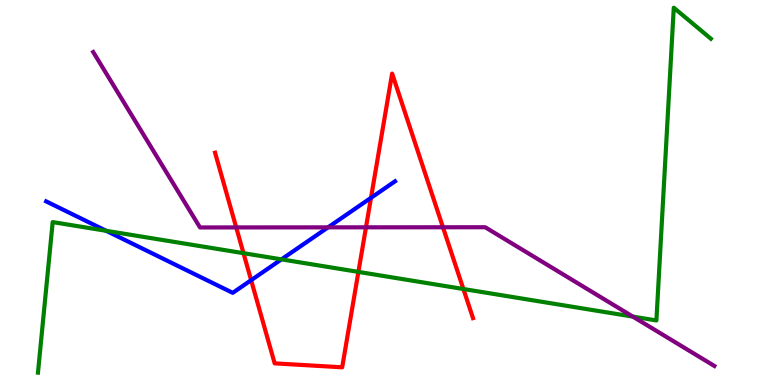[{'lines': ['blue', 'red'], 'intersections': [{'x': 3.24, 'y': 2.72}, {'x': 4.79, 'y': 4.86}]}, {'lines': ['green', 'red'], 'intersections': [{'x': 3.14, 'y': 3.42}, {'x': 4.62, 'y': 2.94}, {'x': 5.98, 'y': 2.49}]}, {'lines': ['purple', 'red'], 'intersections': [{'x': 3.05, 'y': 4.09}, {'x': 4.72, 'y': 4.1}, {'x': 5.72, 'y': 4.1}]}, {'lines': ['blue', 'green'], 'intersections': [{'x': 1.37, 'y': 4.01}, {'x': 3.63, 'y': 3.26}]}, {'lines': ['blue', 'purple'], 'intersections': [{'x': 4.23, 'y': 4.09}]}, {'lines': ['green', 'purple'], 'intersections': [{'x': 8.17, 'y': 1.78}]}]